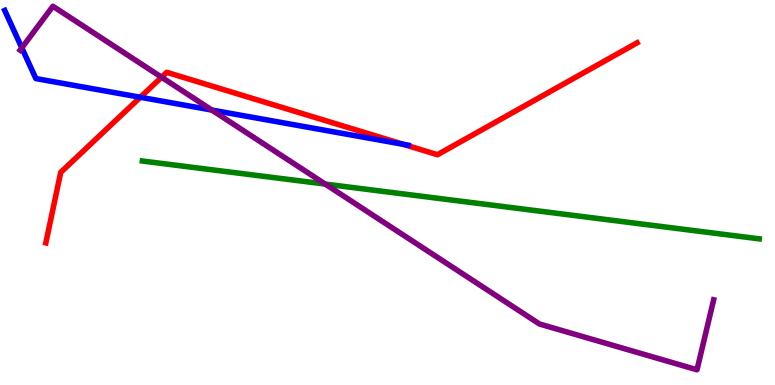[{'lines': ['blue', 'red'], 'intersections': [{'x': 1.81, 'y': 7.47}, {'x': 5.2, 'y': 6.25}]}, {'lines': ['green', 'red'], 'intersections': []}, {'lines': ['purple', 'red'], 'intersections': [{'x': 2.08, 'y': 7.99}]}, {'lines': ['blue', 'green'], 'intersections': []}, {'lines': ['blue', 'purple'], 'intersections': [{'x': 0.282, 'y': 8.76}, {'x': 2.73, 'y': 7.14}]}, {'lines': ['green', 'purple'], 'intersections': [{'x': 4.2, 'y': 5.22}]}]